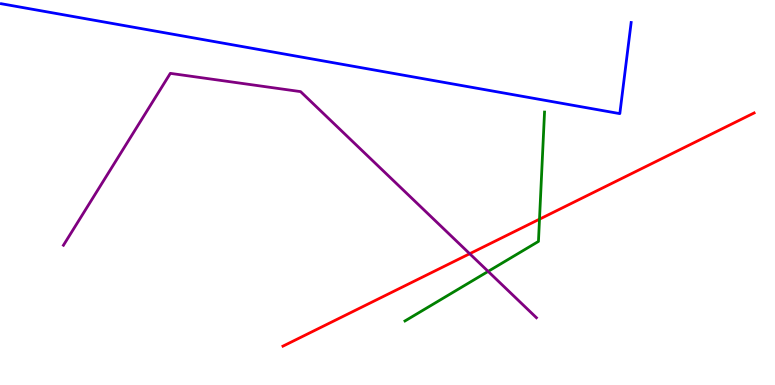[{'lines': ['blue', 'red'], 'intersections': []}, {'lines': ['green', 'red'], 'intersections': [{'x': 6.96, 'y': 4.31}]}, {'lines': ['purple', 'red'], 'intersections': [{'x': 6.06, 'y': 3.41}]}, {'lines': ['blue', 'green'], 'intersections': []}, {'lines': ['blue', 'purple'], 'intersections': []}, {'lines': ['green', 'purple'], 'intersections': [{'x': 6.3, 'y': 2.95}]}]